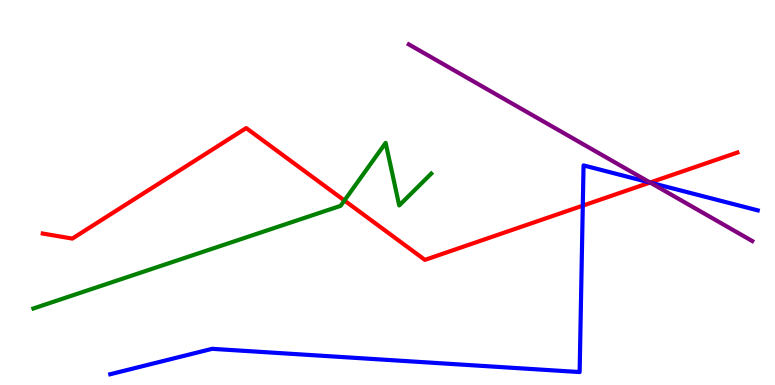[{'lines': ['blue', 'red'], 'intersections': [{'x': 7.52, 'y': 4.66}, {'x': 8.39, 'y': 5.26}]}, {'lines': ['green', 'red'], 'intersections': [{'x': 4.44, 'y': 4.79}]}, {'lines': ['purple', 'red'], 'intersections': [{'x': 8.39, 'y': 5.26}]}, {'lines': ['blue', 'green'], 'intersections': []}, {'lines': ['blue', 'purple'], 'intersections': [{'x': 8.39, 'y': 5.26}]}, {'lines': ['green', 'purple'], 'intersections': []}]